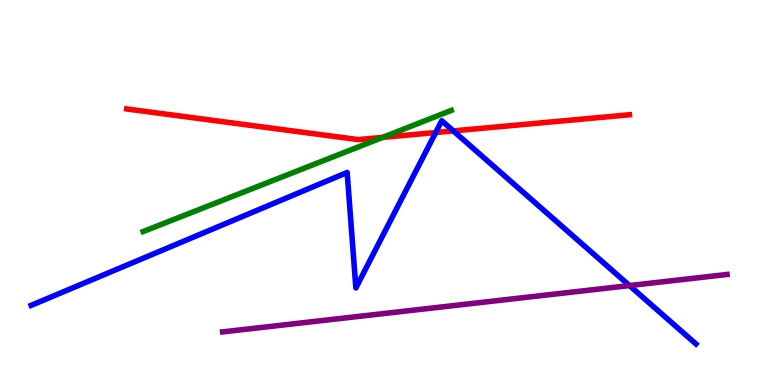[{'lines': ['blue', 'red'], 'intersections': [{'x': 5.62, 'y': 6.56}, {'x': 5.85, 'y': 6.6}]}, {'lines': ['green', 'red'], 'intersections': [{'x': 4.94, 'y': 6.43}]}, {'lines': ['purple', 'red'], 'intersections': []}, {'lines': ['blue', 'green'], 'intersections': []}, {'lines': ['blue', 'purple'], 'intersections': [{'x': 8.12, 'y': 2.58}]}, {'lines': ['green', 'purple'], 'intersections': []}]